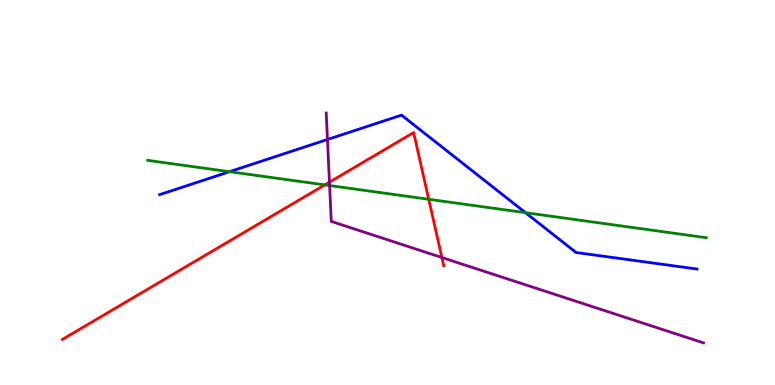[{'lines': ['blue', 'red'], 'intersections': []}, {'lines': ['green', 'red'], 'intersections': [{'x': 4.19, 'y': 5.2}, {'x': 5.53, 'y': 4.82}]}, {'lines': ['purple', 'red'], 'intersections': [{'x': 4.25, 'y': 5.27}, {'x': 5.7, 'y': 3.31}]}, {'lines': ['blue', 'green'], 'intersections': [{'x': 2.96, 'y': 5.54}, {'x': 6.78, 'y': 4.48}]}, {'lines': ['blue', 'purple'], 'intersections': [{'x': 4.23, 'y': 6.38}]}, {'lines': ['green', 'purple'], 'intersections': [{'x': 4.25, 'y': 5.18}]}]